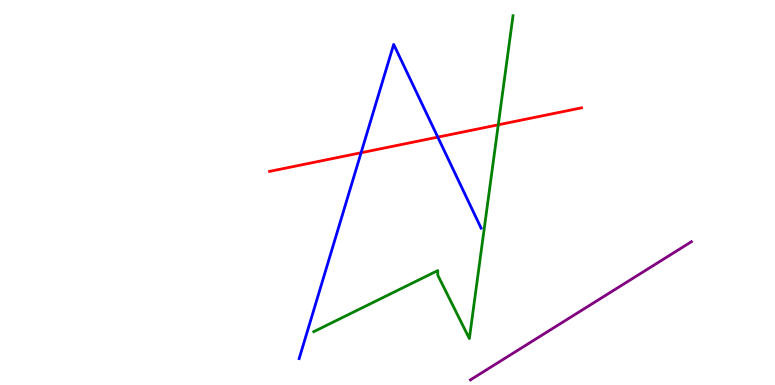[{'lines': ['blue', 'red'], 'intersections': [{'x': 4.66, 'y': 6.03}, {'x': 5.65, 'y': 6.44}]}, {'lines': ['green', 'red'], 'intersections': [{'x': 6.43, 'y': 6.76}]}, {'lines': ['purple', 'red'], 'intersections': []}, {'lines': ['blue', 'green'], 'intersections': []}, {'lines': ['blue', 'purple'], 'intersections': []}, {'lines': ['green', 'purple'], 'intersections': []}]